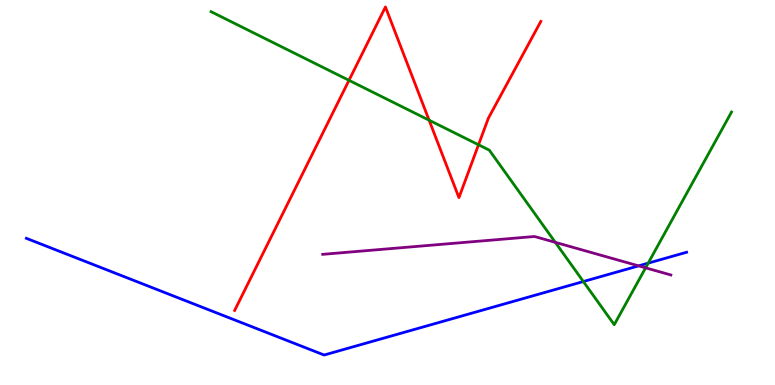[{'lines': ['blue', 'red'], 'intersections': []}, {'lines': ['green', 'red'], 'intersections': [{'x': 4.5, 'y': 7.91}, {'x': 5.54, 'y': 6.88}, {'x': 6.17, 'y': 6.24}]}, {'lines': ['purple', 'red'], 'intersections': []}, {'lines': ['blue', 'green'], 'intersections': [{'x': 7.53, 'y': 2.69}, {'x': 8.36, 'y': 3.17}]}, {'lines': ['blue', 'purple'], 'intersections': [{'x': 8.24, 'y': 3.09}]}, {'lines': ['green', 'purple'], 'intersections': [{'x': 7.17, 'y': 3.7}, {'x': 8.33, 'y': 3.04}]}]